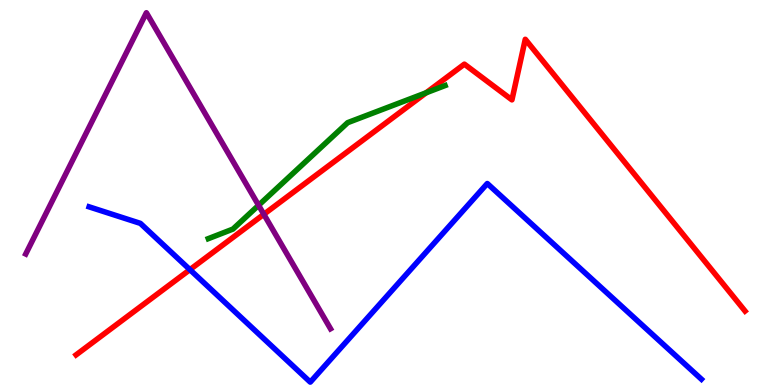[{'lines': ['blue', 'red'], 'intersections': [{'x': 2.45, 'y': 3.0}]}, {'lines': ['green', 'red'], 'intersections': [{'x': 5.5, 'y': 7.59}]}, {'lines': ['purple', 'red'], 'intersections': [{'x': 3.4, 'y': 4.43}]}, {'lines': ['blue', 'green'], 'intersections': []}, {'lines': ['blue', 'purple'], 'intersections': []}, {'lines': ['green', 'purple'], 'intersections': [{'x': 3.34, 'y': 4.67}]}]